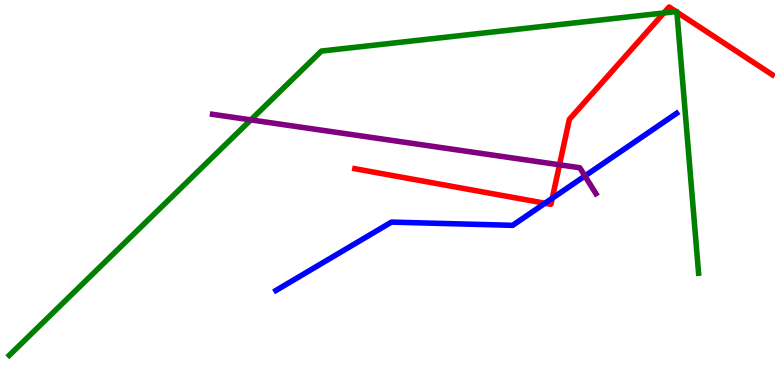[{'lines': ['blue', 'red'], 'intersections': [{'x': 7.03, 'y': 4.72}, {'x': 7.13, 'y': 4.85}]}, {'lines': ['green', 'red'], 'intersections': [{'x': 8.57, 'y': 9.66}, {'x': 8.72, 'y': 9.7}, {'x': 8.73, 'y': 9.68}]}, {'lines': ['purple', 'red'], 'intersections': [{'x': 7.22, 'y': 5.72}]}, {'lines': ['blue', 'green'], 'intersections': []}, {'lines': ['blue', 'purple'], 'intersections': [{'x': 7.55, 'y': 5.43}]}, {'lines': ['green', 'purple'], 'intersections': [{'x': 3.24, 'y': 6.89}]}]